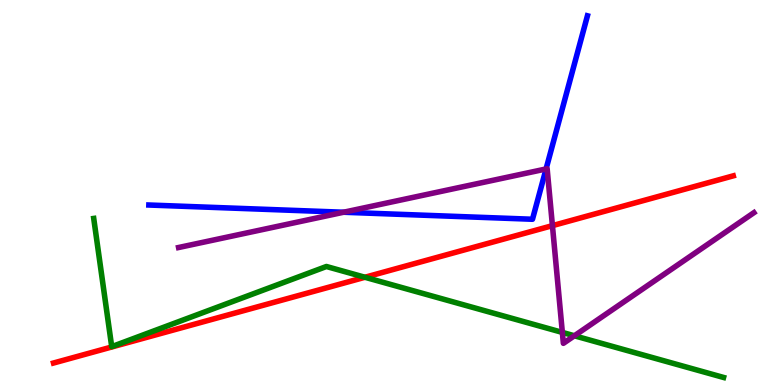[{'lines': ['blue', 'red'], 'intersections': []}, {'lines': ['green', 'red'], 'intersections': [{'x': 4.71, 'y': 2.8}]}, {'lines': ['purple', 'red'], 'intersections': [{'x': 7.13, 'y': 4.14}]}, {'lines': ['blue', 'green'], 'intersections': []}, {'lines': ['blue', 'purple'], 'intersections': [{'x': 4.43, 'y': 4.49}, {'x': 7.05, 'y': 5.61}]}, {'lines': ['green', 'purple'], 'intersections': [{'x': 7.26, 'y': 1.37}, {'x': 7.41, 'y': 1.28}]}]